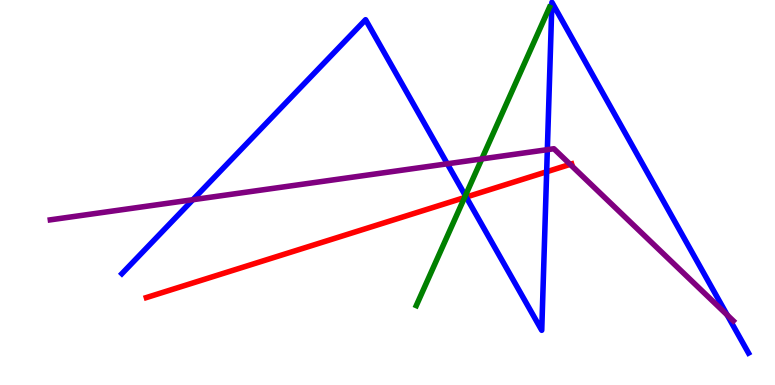[{'lines': ['blue', 'red'], 'intersections': [{'x': 6.02, 'y': 4.88}, {'x': 7.05, 'y': 5.54}]}, {'lines': ['green', 'red'], 'intersections': [{'x': 5.99, 'y': 4.87}]}, {'lines': ['purple', 'red'], 'intersections': [{'x': 7.36, 'y': 5.73}]}, {'lines': ['blue', 'green'], 'intersections': [{'x': 6.0, 'y': 4.92}]}, {'lines': ['blue', 'purple'], 'intersections': [{'x': 2.49, 'y': 4.81}, {'x': 5.77, 'y': 5.75}, {'x': 7.06, 'y': 6.11}, {'x': 9.38, 'y': 1.82}]}, {'lines': ['green', 'purple'], 'intersections': [{'x': 6.22, 'y': 5.87}]}]